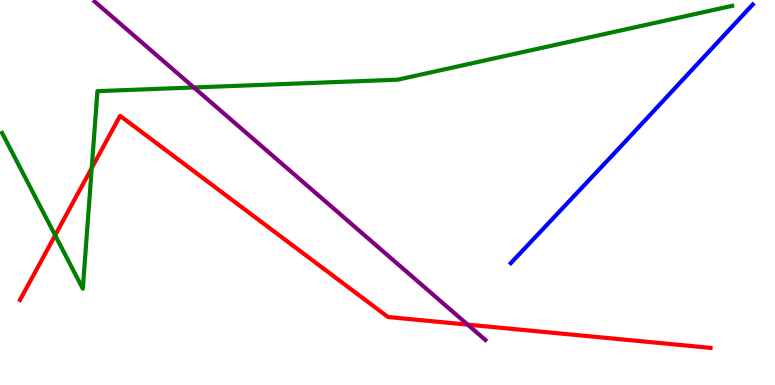[{'lines': ['blue', 'red'], 'intersections': []}, {'lines': ['green', 'red'], 'intersections': [{'x': 0.712, 'y': 3.89}, {'x': 1.18, 'y': 5.64}]}, {'lines': ['purple', 'red'], 'intersections': [{'x': 6.03, 'y': 1.57}]}, {'lines': ['blue', 'green'], 'intersections': []}, {'lines': ['blue', 'purple'], 'intersections': []}, {'lines': ['green', 'purple'], 'intersections': [{'x': 2.5, 'y': 7.73}]}]